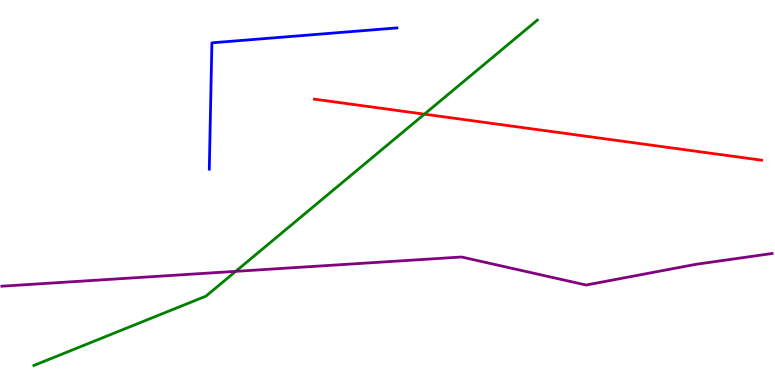[{'lines': ['blue', 'red'], 'intersections': []}, {'lines': ['green', 'red'], 'intersections': [{'x': 5.48, 'y': 7.03}]}, {'lines': ['purple', 'red'], 'intersections': []}, {'lines': ['blue', 'green'], 'intersections': []}, {'lines': ['blue', 'purple'], 'intersections': []}, {'lines': ['green', 'purple'], 'intersections': [{'x': 3.04, 'y': 2.95}]}]